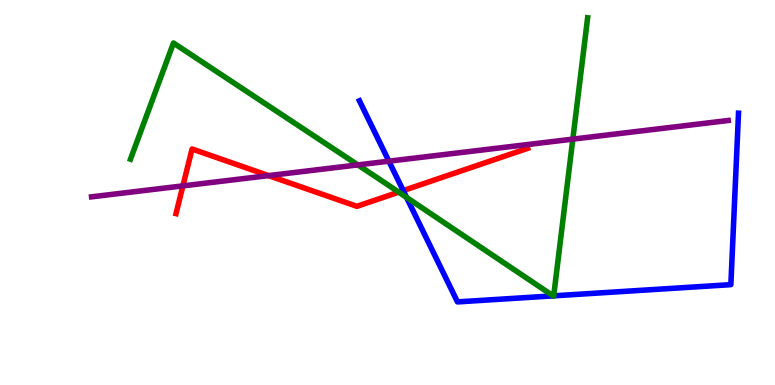[{'lines': ['blue', 'red'], 'intersections': [{'x': 5.2, 'y': 5.05}]}, {'lines': ['green', 'red'], 'intersections': [{'x': 5.14, 'y': 5.01}]}, {'lines': ['purple', 'red'], 'intersections': [{'x': 2.36, 'y': 5.17}, {'x': 3.47, 'y': 5.44}]}, {'lines': ['blue', 'green'], 'intersections': [{'x': 5.25, 'y': 4.87}, {'x': 7.14, 'y': 2.32}, {'x': 7.14, 'y': 2.32}]}, {'lines': ['blue', 'purple'], 'intersections': [{'x': 5.02, 'y': 5.81}]}, {'lines': ['green', 'purple'], 'intersections': [{'x': 4.62, 'y': 5.72}, {'x': 7.39, 'y': 6.39}]}]